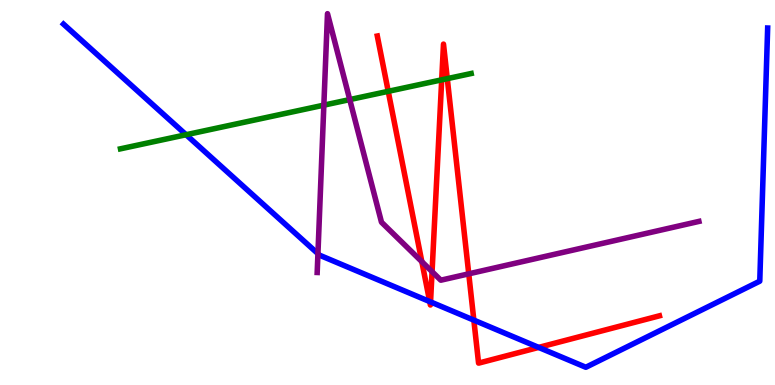[{'lines': ['blue', 'red'], 'intersections': [{'x': 5.54, 'y': 2.17}, {'x': 5.56, 'y': 2.16}, {'x': 6.11, 'y': 1.68}, {'x': 6.95, 'y': 0.976}]}, {'lines': ['green', 'red'], 'intersections': [{'x': 5.01, 'y': 7.63}, {'x': 5.7, 'y': 7.93}, {'x': 5.77, 'y': 7.96}]}, {'lines': ['purple', 'red'], 'intersections': [{'x': 5.44, 'y': 3.2}, {'x': 5.58, 'y': 2.94}, {'x': 6.05, 'y': 2.89}]}, {'lines': ['blue', 'green'], 'intersections': [{'x': 2.4, 'y': 6.5}]}, {'lines': ['blue', 'purple'], 'intersections': [{'x': 4.1, 'y': 3.41}]}, {'lines': ['green', 'purple'], 'intersections': [{'x': 4.18, 'y': 7.27}, {'x': 4.51, 'y': 7.41}]}]